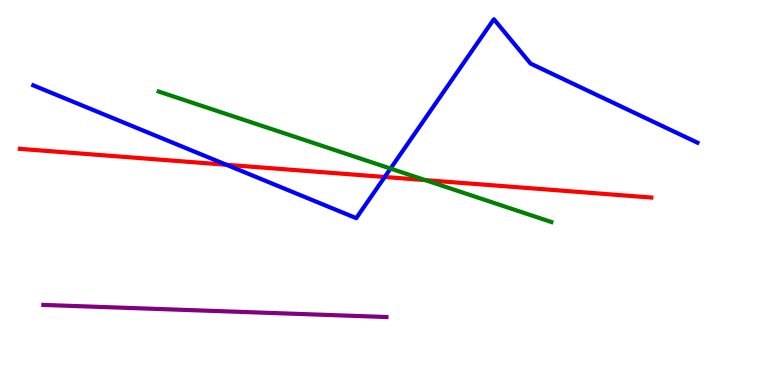[{'lines': ['blue', 'red'], 'intersections': [{'x': 2.92, 'y': 5.72}, {'x': 4.96, 'y': 5.4}]}, {'lines': ['green', 'red'], 'intersections': [{'x': 5.49, 'y': 5.32}]}, {'lines': ['purple', 'red'], 'intersections': []}, {'lines': ['blue', 'green'], 'intersections': [{'x': 5.04, 'y': 5.62}]}, {'lines': ['blue', 'purple'], 'intersections': []}, {'lines': ['green', 'purple'], 'intersections': []}]